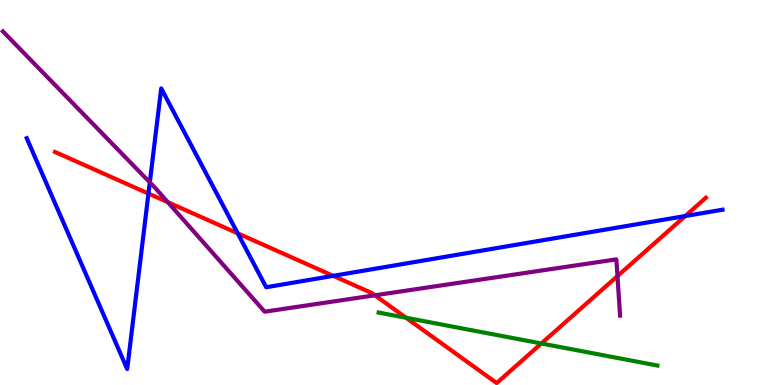[{'lines': ['blue', 'red'], 'intersections': [{'x': 1.92, 'y': 4.97}, {'x': 3.07, 'y': 3.94}, {'x': 4.3, 'y': 2.83}, {'x': 8.84, 'y': 4.39}]}, {'lines': ['green', 'red'], 'intersections': [{'x': 5.24, 'y': 1.75}, {'x': 6.99, 'y': 1.08}]}, {'lines': ['purple', 'red'], 'intersections': [{'x': 2.17, 'y': 4.75}, {'x': 4.84, 'y': 2.33}, {'x': 7.97, 'y': 2.83}]}, {'lines': ['blue', 'green'], 'intersections': []}, {'lines': ['blue', 'purple'], 'intersections': [{'x': 1.93, 'y': 5.26}]}, {'lines': ['green', 'purple'], 'intersections': []}]